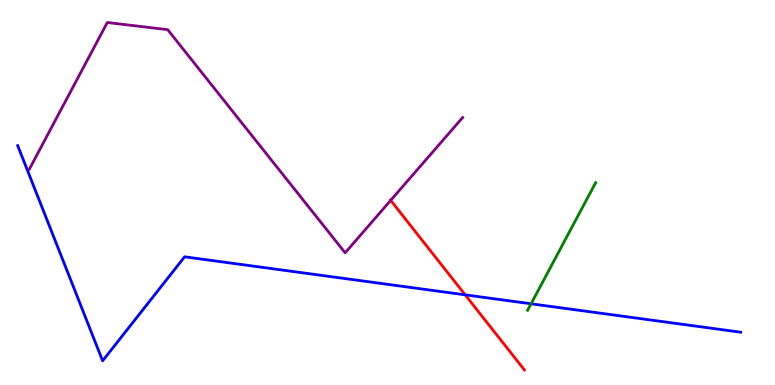[{'lines': ['blue', 'red'], 'intersections': [{'x': 6.0, 'y': 2.34}]}, {'lines': ['green', 'red'], 'intersections': []}, {'lines': ['purple', 'red'], 'intersections': [{'x': 5.04, 'y': 4.8}]}, {'lines': ['blue', 'green'], 'intersections': [{'x': 6.85, 'y': 2.11}]}, {'lines': ['blue', 'purple'], 'intersections': []}, {'lines': ['green', 'purple'], 'intersections': []}]